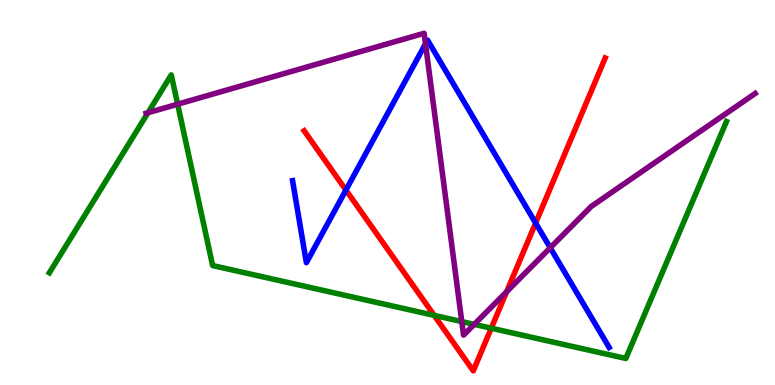[{'lines': ['blue', 'red'], 'intersections': [{'x': 4.46, 'y': 5.06}, {'x': 6.91, 'y': 4.21}]}, {'lines': ['green', 'red'], 'intersections': [{'x': 5.6, 'y': 1.81}, {'x': 6.34, 'y': 1.48}]}, {'lines': ['purple', 'red'], 'intersections': [{'x': 6.54, 'y': 2.42}]}, {'lines': ['blue', 'green'], 'intersections': []}, {'lines': ['blue', 'purple'], 'intersections': [{'x': 5.49, 'y': 8.86}, {'x': 7.1, 'y': 3.56}]}, {'lines': ['green', 'purple'], 'intersections': [{'x': 1.91, 'y': 7.07}, {'x': 2.29, 'y': 7.29}, {'x': 5.96, 'y': 1.65}, {'x': 6.12, 'y': 1.57}]}]